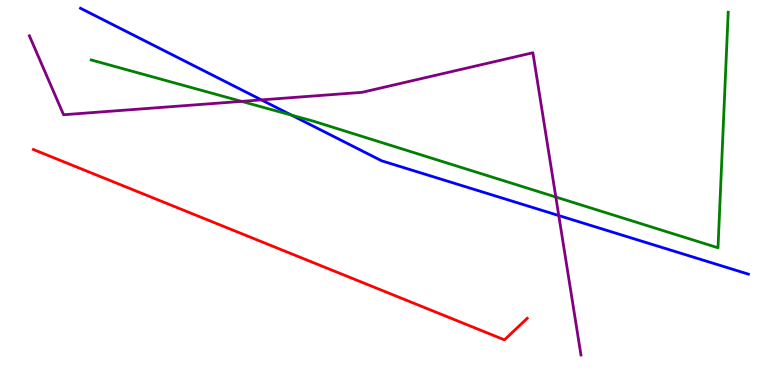[{'lines': ['blue', 'red'], 'intersections': []}, {'lines': ['green', 'red'], 'intersections': []}, {'lines': ['purple', 'red'], 'intersections': []}, {'lines': ['blue', 'green'], 'intersections': [{'x': 3.76, 'y': 7.01}]}, {'lines': ['blue', 'purple'], 'intersections': [{'x': 3.37, 'y': 7.41}, {'x': 7.21, 'y': 4.4}]}, {'lines': ['green', 'purple'], 'intersections': [{'x': 3.12, 'y': 7.37}, {'x': 7.17, 'y': 4.88}]}]